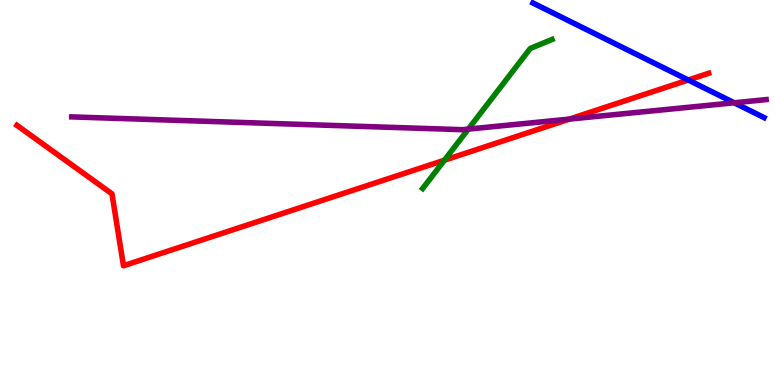[{'lines': ['blue', 'red'], 'intersections': [{'x': 8.88, 'y': 7.92}]}, {'lines': ['green', 'red'], 'intersections': [{'x': 5.73, 'y': 5.84}]}, {'lines': ['purple', 'red'], 'intersections': [{'x': 7.35, 'y': 6.91}]}, {'lines': ['blue', 'green'], 'intersections': []}, {'lines': ['blue', 'purple'], 'intersections': [{'x': 9.47, 'y': 7.33}]}, {'lines': ['green', 'purple'], 'intersections': [{'x': 6.04, 'y': 6.65}]}]